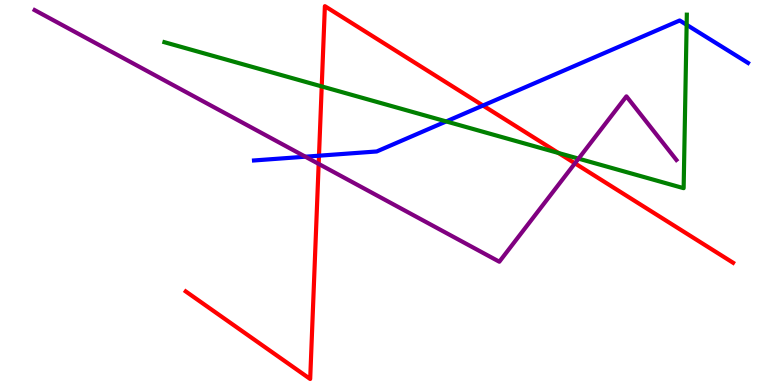[{'lines': ['blue', 'red'], 'intersections': [{'x': 4.12, 'y': 5.96}, {'x': 6.23, 'y': 7.26}]}, {'lines': ['green', 'red'], 'intersections': [{'x': 4.15, 'y': 7.76}, {'x': 7.21, 'y': 6.03}]}, {'lines': ['purple', 'red'], 'intersections': [{'x': 4.11, 'y': 5.74}, {'x': 7.42, 'y': 5.76}]}, {'lines': ['blue', 'green'], 'intersections': [{'x': 5.76, 'y': 6.85}, {'x': 8.86, 'y': 9.36}]}, {'lines': ['blue', 'purple'], 'intersections': [{'x': 3.94, 'y': 5.93}]}, {'lines': ['green', 'purple'], 'intersections': [{'x': 7.47, 'y': 5.88}]}]